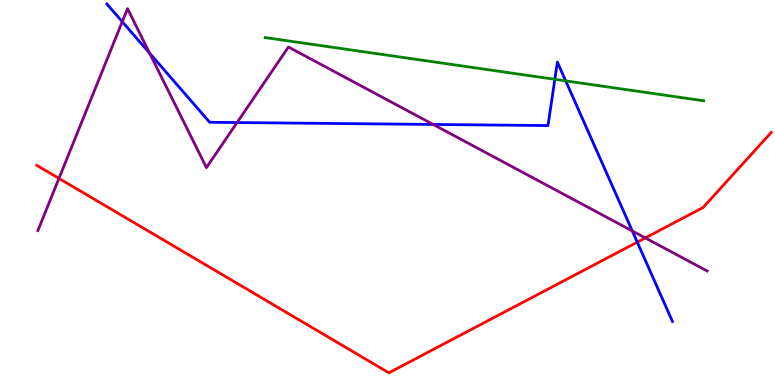[{'lines': ['blue', 'red'], 'intersections': [{'x': 8.22, 'y': 3.71}]}, {'lines': ['green', 'red'], 'intersections': []}, {'lines': ['purple', 'red'], 'intersections': [{'x': 0.761, 'y': 5.37}, {'x': 8.33, 'y': 3.82}]}, {'lines': ['blue', 'green'], 'intersections': [{'x': 7.16, 'y': 7.94}, {'x': 7.3, 'y': 7.9}]}, {'lines': ['blue', 'purple'], 'intersections': [{'x': 1.58, 'y': 9.44}, {'x': 1.93, 'y': 8.62}, {'x': 3.06, 'y': 6.82}, {'x': 5.59, 'y': 6.77}, {'x': 8.16, 'y': 4.0}]}, {'lines': ['green', 'purple'], 'intersections': []}]